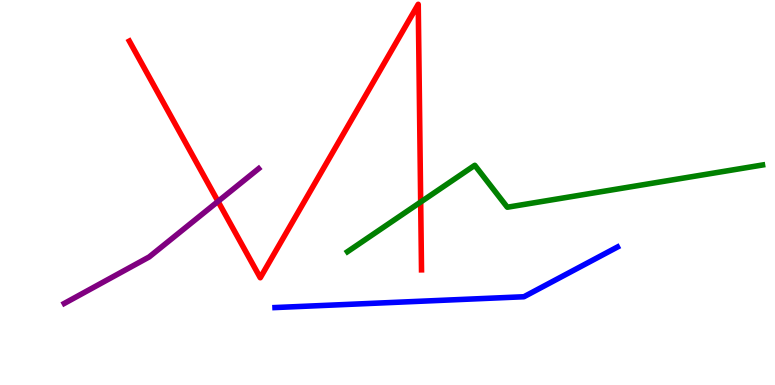[{'lines': ['blue', 'red'], 'intersections': []}, {'lines': ['green', 'red'], 'intersections': [{'x': 5.43, 'y': 4.75}]}, {'lines': ['purple', 'red'], 'intersections': [{'x': 2.81, 'y': 4.77}]}, {'lines': ['blue', 'green'], 'intersections': []}, {'lines': ['blue', 'purple'], 'intersections': []}, {'lines': ['green', 'purple'], 'intersections': []}]